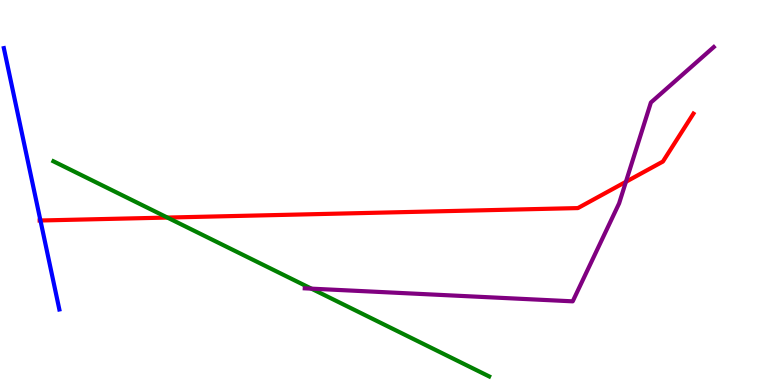[{'lines': ['blue', 'red'], 'intersections': [{'x': 0.522, 'y': 4.27}]}, {'lines': ['green', 'red'], 'intersections': [{'x': 2.16, 'y': 4.35}]}, {'lines': ['purple', 'red'], 'intersections': [{'x': 8.08, 'y': 5.28}]}, {'lines': ['blue', 'green'], 'intersections': []}, {'lines': ['blue', 'purple'], 'intersections': []}, {'lines': ['green', 'purple'], 'intersections': [{'x': 4.02, 'y': 2.5}]}]